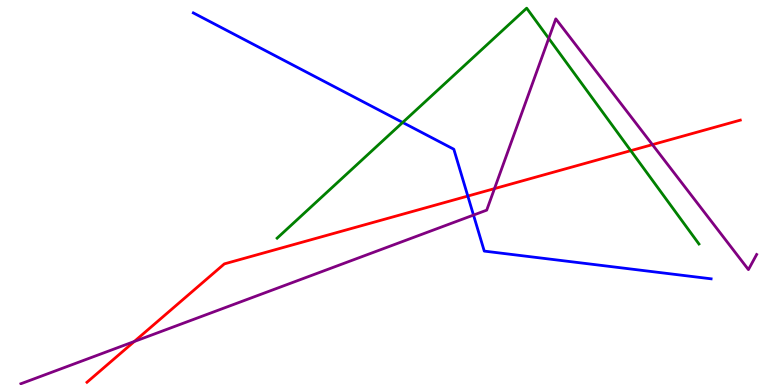[{'lines': ['blue', 'red'], 'intersections': [{'x': 6.04, 'y': 4.91}]}, {'lines': ['green', 'red'], 'intersections': [{'x': 8.14, 'y': 6.09}]}, {'lines': ['purple', 'red'], 'intersections': [{'x': 1.73, 'y': 1.13}, {'x': 6.38, 'y': 5.1}, {'x': 8.42, 'y': 6.24}]}, {'lines': ['blue', 'green'], 'intersections': [{'x': 5.2, 'y': 6.82}]}, {'lines': ['blue', 'purple'], 'intersections': [{'x': 6.11, 'y': 4.41}]}, {'lines': ['green', 'purple'], 'intersections': [{'x': 7.08, 'y': 9.0}]}]